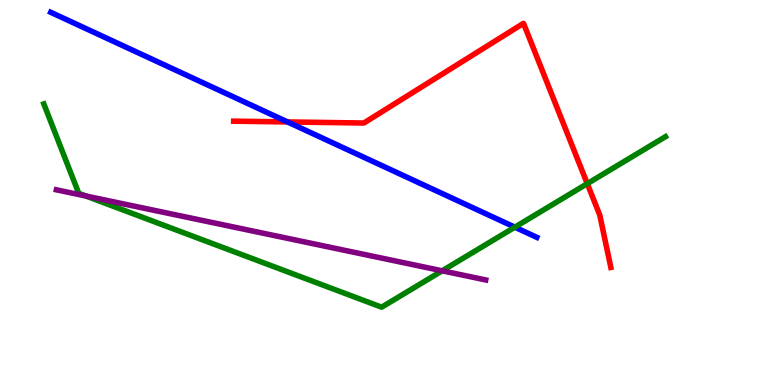[{'lines': ['blue', 'red'], 'intersections': [{'x': 3.71, 'y': 6.83}]}, {'lines': ['green', 'red'], 'intersections': [{'x': 7.58, 'y': 5.23}]}, {'lines': ['purple', 'red'], 'intersections': []}, {'lines': ['blue', 'green'], 'intersections': [{'x': 6.64, 'y': 4.1}]}, {'lines': ['blue', 'purple'], 'intersections': []}, {'lines': ['green', 'purple'], 'intersections': [{'x': 1.11, 'y': 4.91}, {'x': 5.71, 'y': 2.97}]}]